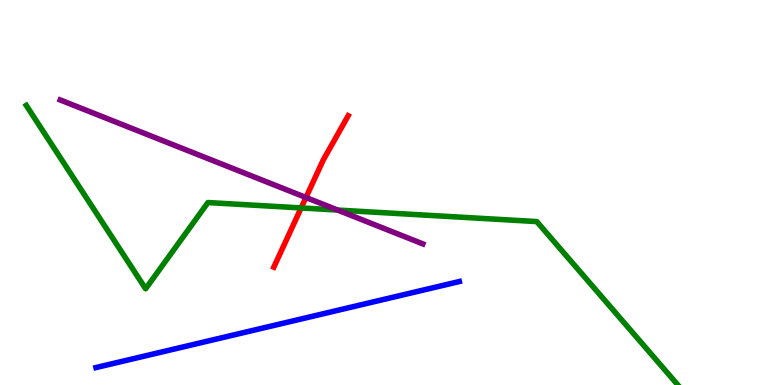[{'lines': ['blue', 'red'], 'intersections': []}, {'lines': ['green', 'red'], 'intersections': [{'x': 3.89, 'y': 4.6}]}, {'lines': ['purple', 'red'], 'intersections': [{'x': 3.95, 'y': 4.87}]}, {'lines': ['blue', 'green'], 'intersections': []}, {'lines': ['blue', 'purple'], 'intersections': []}, {'lines': ['green', 'purple'], 'intersections': [{'x': 4.36, 'y': 4.54}]}]